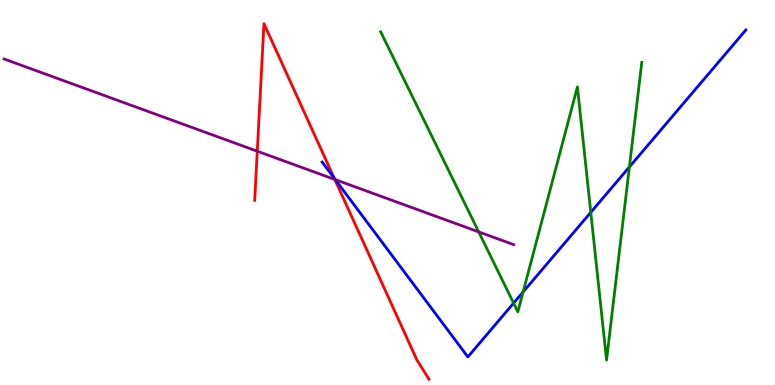[{'lines': ['blue', 'red'], 'intersections': [{'x': 4.31, 'y': 5.37}]}, {'lines': ['green', 'red'], 'intersections': []}, {'lines': ['purple', 'red'], 'intersections': [{'x': 3.32, 'y': 6.07}, {'x': 4.32, 'y': 5.34}]}, {'lines': ['blue', 'green'], 'intersections': [{'x': 6.63, 'y': 2.13}, {'x': 6.75, 'y': 2.42}, {'x': 7.62, 'y': 4.48}, {'x': 8.12, 'y': 5.66}]}, {'lines': ['blue', 'purple'], 'intersections': [{'x': 4.33, 'y': 5.33}]}, {'lines': ['green', 'purple'], 'intersections': [{'x': 6.18, 'y': 3.98}]}]